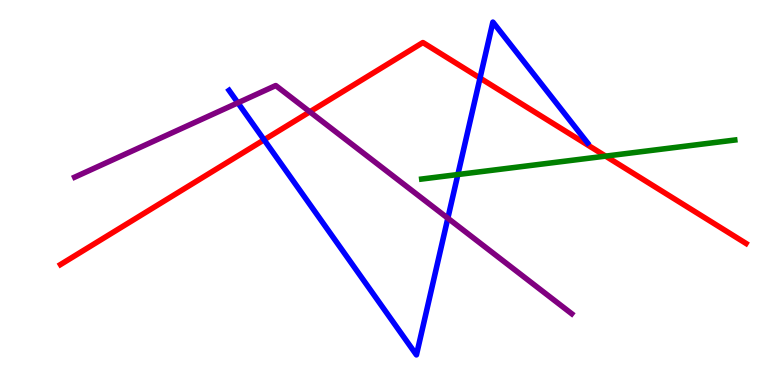[{'lines': ['blue', 'red'], 'intersections': [{'x': 3.41, 'y': 6.37}, {'x': 6.19, 'y': 7.97}]}, {'lines': ['green', 'red'], 'intersections': [{'x': 7.81, 'y': 5.94}]}, {'lines': ['purple', 'red'], 'intersections': [{'x': 4.0, 'y': 7.1}]}, {'lines': ['blue', 'green'], 'intersections': [{'x': 5.91, 'y': 5.47}]}, {'lines': ['blue', 'purple'], 'intersections': [{'x': 3.07, 'y': 7.33}, {'x': 5.78, 'y': 4.33}]}, {'lines': ['green', 'purple'], 'intersections': []}]